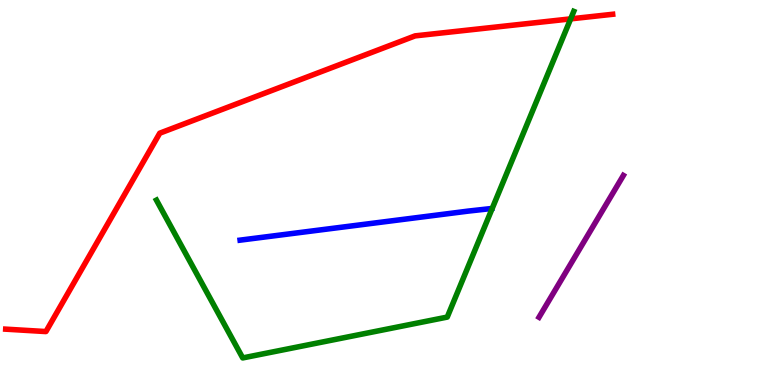[{'lines': ['blue', 'red'], 'intersections': []}, {'lines': ['green', 'red'], 'intersections': [{'x': 7.36, 'y': 9.51}]}, {'lines': ['purple', 'red'], 'intersections': []}, {'lines': ['blue', 'green'], 'intersections': []}, {'lines': ['blue', 'purple'], 'intersections': []}, {'lines': ['green', 'purple'], 'intersections': []}]